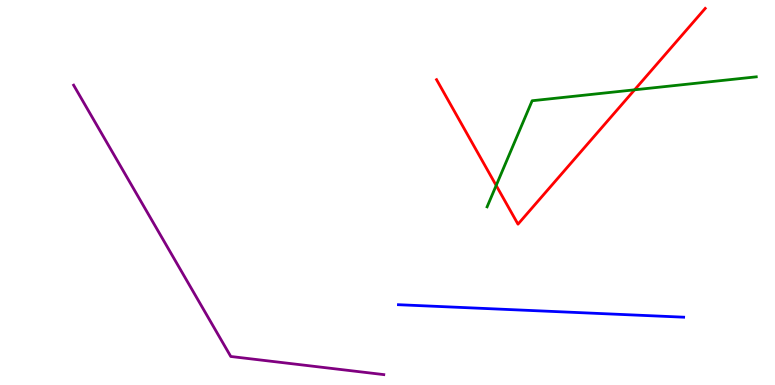[{'lines': ['blue', 'red'], 'intersections': []}, {'lines': ['green', 'red'], 'intersections': [{'x': 6.4, 'y': 5.18}, {'x': 8.19, 'y': 7.67}]}, {'lines': ['purple', 'red'], 'intersections': []}, {'lines': ['blue', 'green'], 'intersections': []}, {'lines': ['blue', 'purple'], 'intersections': []}, {'lines': ['green', 'purple'], 'intersections': []}]